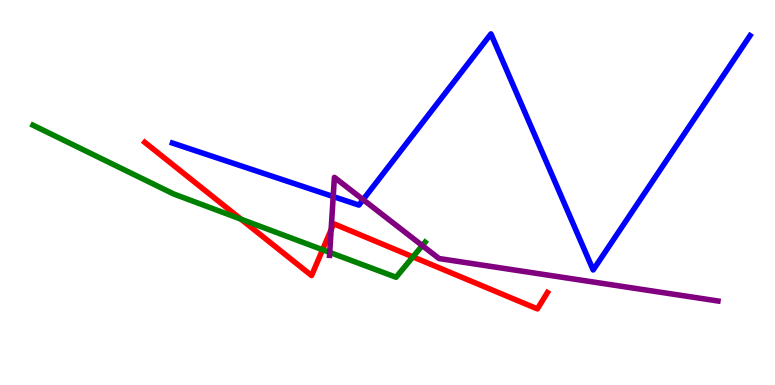[{'lines': ['blue', 'red'], 'intersections': []}, {'lines': ['green', 'red'], 'intersections': [{'x': 3.11, 'y': 4.31}, {'x': 4.16, 'y': 3.51}, {'x': 5.33, 'y': 3.33}]}, {'lines': ['purple', 'red'], 'intersections': [{'x': 4.27, 'y': 4.03}]}, {'lines': ['blue', 'green'], 'intersections': []}, {'lines': ['blue', 'purple'], 'intersections': [{'x': 4.3, 'y': 4.9}, {'x': 4.68, 'y': 4.81}]}, {'lines': ['green', 'purple'], 'intersections': [{'x': 4.25, 'y': 3.44}, {'x': 5.45, 'y': 3.62}]}]